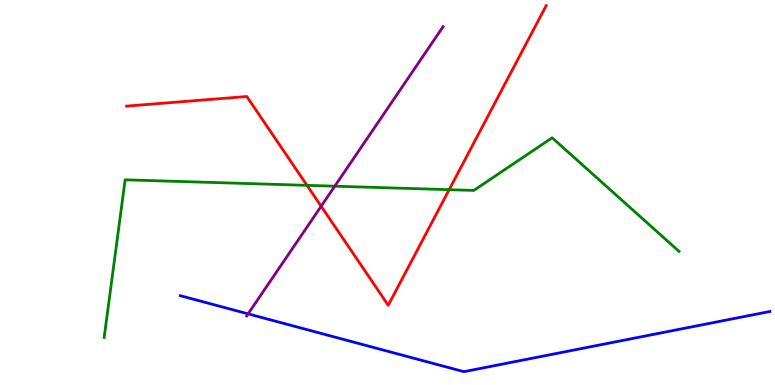[{'lines': ['blue', 'red'], 'intersections': []}, {'lines': ['green', 'red'], 'intersections': [{'x': 3.96, 'y': 5.19}, {'x': 5.8, 'y': 5.07}]}, {'lines': ['purple', 'red'], 'intersections': [{'x': 4.14, 'y': 4.64}]}, {'lines': ['blue', 'green'], 'intersections': []}, {'lines': ['blue', 'purple'], 'intersections': [{'x': 3.2, 'y': 1.85}]}, {'lines': ['green', 'purple'], 'intersections': [{'x': 4.32, 'y': 5.16}]}]